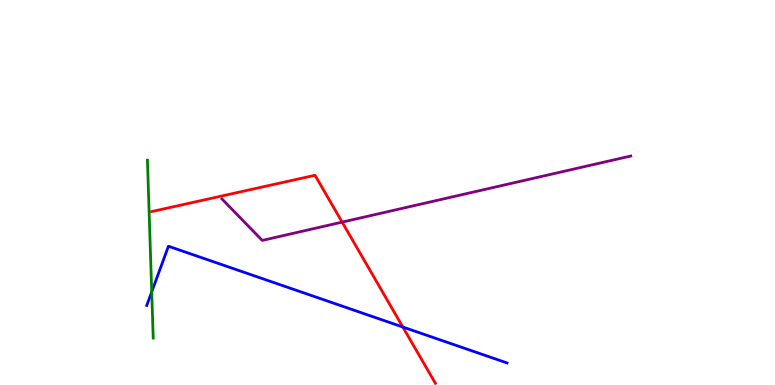[{'lines': ['blue', 'red'], 'intersections': [{'x': 5.2, 'y': 1.51}]}, {'lines': ['green', 'red'], 'intersections': []}, {'lines': ['purple', 'red'], 'intersections': [{'x': 4.41, 'y': 4.23}]}, {'lines': ['blue', 'green'], 'intersections': [{'x': 1.96, 'y': 2.42}]}, {'lines': ['blue', 'purple'], 'intersections': []}, {'lines': ['green', 'purple'], 'intersections': []}]